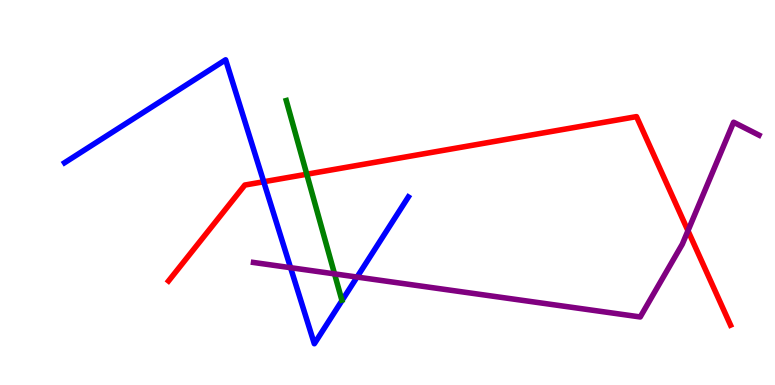[{'lines': ['blue', 'red'], 'intersections': [{'x': 3.4, 'y': 5.28}]}, {'lines': ['green', 'red'], 'intersections': [{'x': 3.96, 'y': 5.47}]}, {'lines': ['purple', 'red'], 'intersections': [{'x': 8.88, 'y': 4.01}]}, {'lines': ['blue', 'green'], 'intersections': []}, {'lines': ['blue', 'purple'], 'intersections': [{'x': 3.75, 'y': 3.05}, {'x': 4.61, 'y': 2.8}]}, {'lines': ['green', 'purple'], 'intersections': [{'x': 4.32, 'y': 2.89}]}]